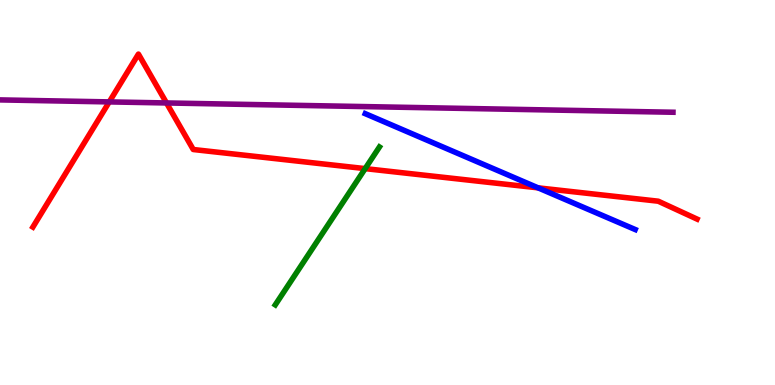[{'lines': ['blue', 'red'], 'intersections': [{'x': 6.94, 'y': 5.12}]}, {'lines': ['green', 'red'], 'intersections': [{'x': 4.71, 'y': 5.62}]}, {'lines': ['purple', 'red'], 'intersections': [{'x': 1.41, 'y': 7.35}, {'x': 2.15, 'y': 7.33}]}, {'lines': ['blue', 'green'], 'intersections': []}, {'lines': ['blue', 'purple'], 'intersections': []}, {'lines': ['green', 'purple'], 'intersections': []}]